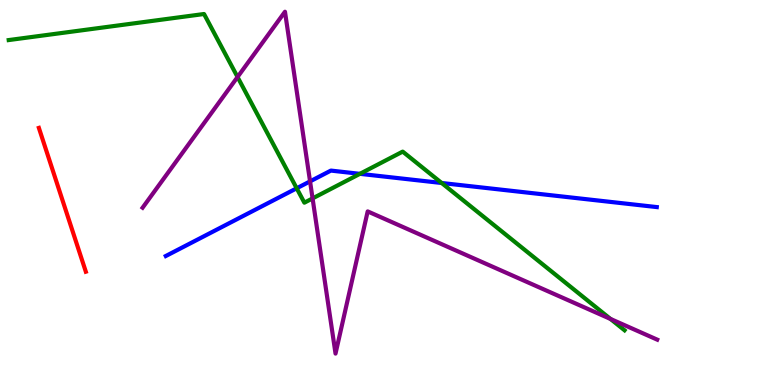[{'lines': ['blue', 'red'], 'intersections': []}, {'lines': ['green', 'red'], 'intersections': []}, {'lines': ['purple', 'red'], 'intersections': []}, {'lines': ['blue', 'green'], 'intersections': [{'x': 3.83, 'y': 5.11}, {'x': 4.64, 'y': 5.48}, {'x': 5.7, 'y': 5.25}]}, {'lines': ['blue', 'purple'], 'intersections': [{'x': 4.0, 'y': 5.29}]}, {'lines': ['green', 'purple'], 'intersections': [{'x': 3.07, 'y': 8.0}, {'x': 4.03, 'y': 4.85}, {'x': 7.88, 'y': 1.72}]}]